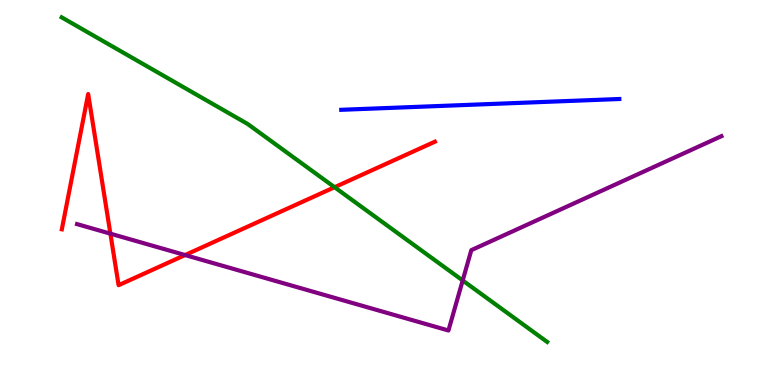[{'lines': ['blue', 'red'], 'intersections': []}, {'lines': ['green', 'red'], 'intersections': [{'x': 4.32, 'y': 5.14}]}, {'lines': ['purple', 'red'], 'intersections': [{'x': 1.42, 'y': 3.93}, {'x': 2.39, 'y': 3.38}]}, {'lines': ['blue', 'green'], 'intersections': []}, {'lines': ['blue', 'purple'], 'intersections': []}, {'lines': ['green', 'purple'], 'intersections': [{'x': 5.97, 'y': 2.72}]}]